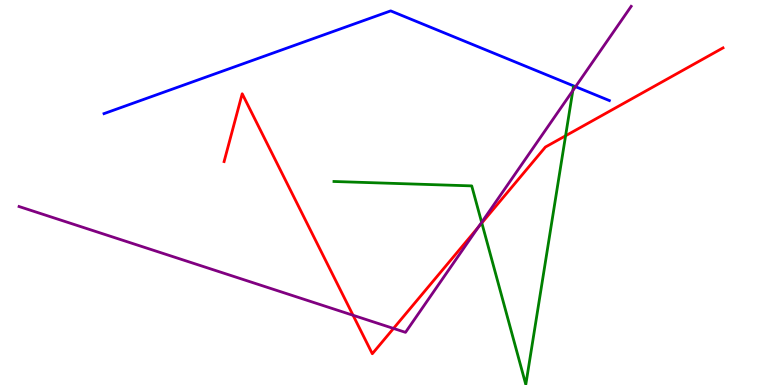[{'lines': ['blue', 'red'], 'intersections': []}, {'lines': ['green', 'red'], 'intersections': [{'x': 6.22, 'y': 4.21}, {'x': 7.3, 'y': 6.47}]}, {'lines': ['purple', 'red'], 'intersections': [{'x': 4.56, 'y': 1.81}, {'x': 5.08, 'y': 1.47}, {'x': 6.17, 'y': 4.1}]}, {'lines': ['blue', 'green'], 'intersections': []}, {'lines': ['blue', 'purple'], 'intersections': [{'x': 7.43, 'y': 7.75}]}, {'lines': ['green', 'purple'], 'intersections': [{'x': 6.21, 'y': 4.22}, {'x': 7.39, 'y': 7.65}]}]